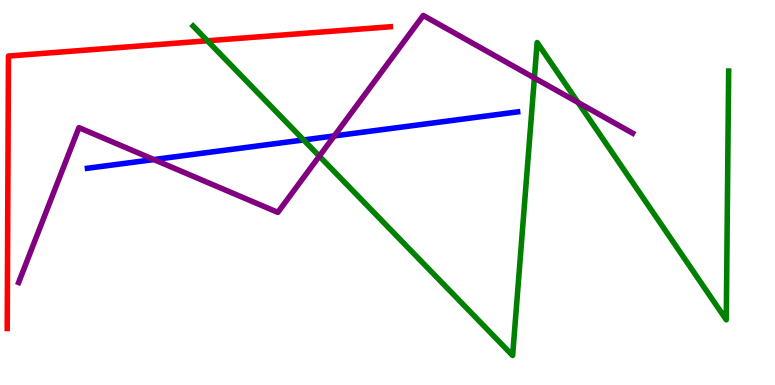[{'lines': ['blue', 'red'], 'intersections': []}, {'lines': ['green', 'red'], 'intersections': [{'x': 2.68, 'y': 8.94}]}, {'lines': ['purple', 'red'], 'intersections': []}, {'lines': ['blue', 'green'], 'intersections': [{'x': 3.92, 'y': 6.37}]}, {'lines': ['blue', 'purple'], 'intersections': [{'x': 1.99, 'y': 5.86}, {'x': 4.31, 'y': 6.47}]}, {'lines': ['green', 'purple'], 'intersections': [{'x': 4.12, 'y': 5.94}, {'x': 6.9, 'y': 7.98}, {'x': 7.46, 'y': 7.34}]}]